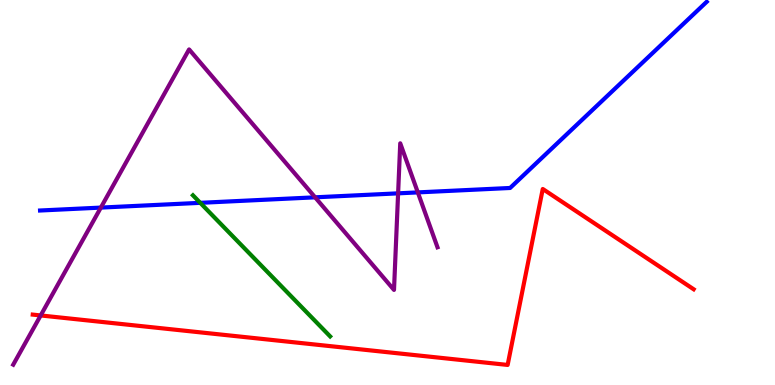[{'lines': ['blue', 'red'], 'intersections': []}, {'lines': ['green', 'red'], 'intersections': []}, {'lines': ['purple', 'red'], 'intersections': [{'x': 0.525, 'y': 1.81}]}, {'lines': ['blue', 'green'], 'intersections': [{'x': 2.58, 'y': 4.73}]}, {'lines': ['blue', 'purple'], 'intersections': [{'x': 1.3, 'y': 4.61}, {'x': 4.07, 'y': 4.87}, {'x': 5.14, 'y': 4.98}, {'x': 5.39, 'y': 5.0}]}, {'lines': ['green', 'purple'], 'intersections': []}]